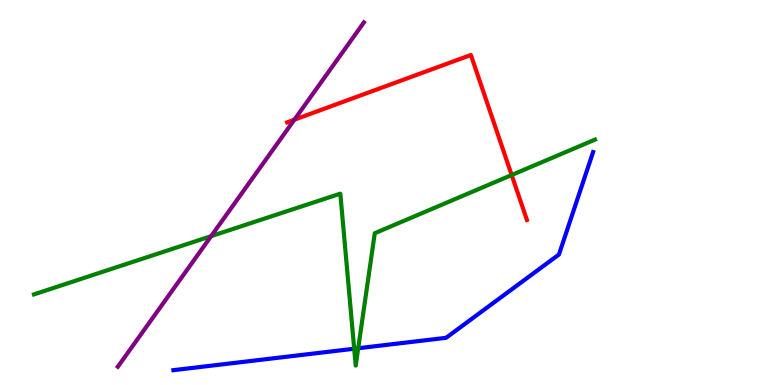[{'lines': ['blue', 'red'], 'intersections': []}, {'lines': ['green', 'red'], 'intersections': [{'x': 6.6, 'y': 5.45}]}, {'lines': ['purple', 'red'], 'intersections': [{'x': 3.8, 'y': 6.89}]}, {'lines': ['blue', 'green'], 'intersections': [{'x': 4.57, 'y': 0.942}, {'x': 4.62, 'y': 0.955}]}, {'lines': ['blue', 'purple'], 'intersections': []}, {'lines': ['green', 'purple'], 'intersections': [{'x': 2.72, 'y': 3.87}]}]